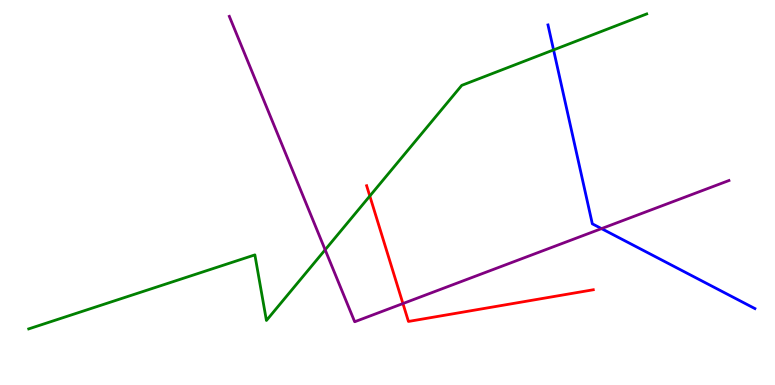[{'lines': ['blue', 'red'], 'intersections': []}, {'lines': ['green', 'red'], 'intersections': [{'x': 4.77, 'y': 4.91}]}, {'lines': ['purple', 'red'], 'intersections': [{'x': 5.2, 'y': 2.12}]}, {'lines': ['blue', 'green'], 'intersections': [{'x': 7.14, 'y': 8.7}]}, {'lines': ['blue', 'purple'], 'intersections': [{'x': 7.76, 'y': 4.06}]}, {'lines': ['green', 'purple'], 'intersections': [{'x': 4.2, 'y': 3.51}]}]